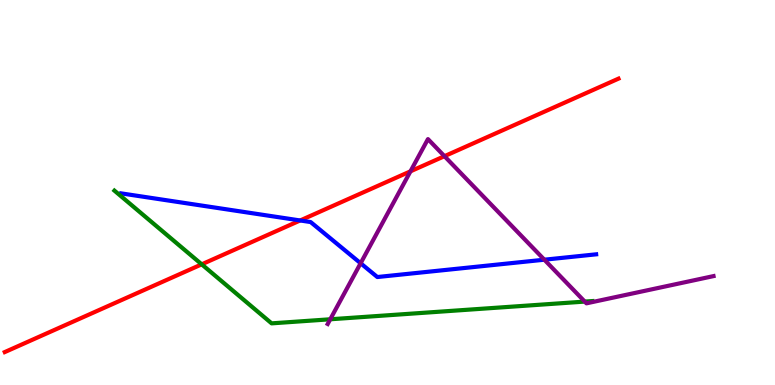[{'lines': ['blue', 'red'], 'intersections': [{'x': 3.87, 'y': 4.27}]}, {'lines': ['green', 'red'], 'intersections': [{'x': 2.6, 'y': 3.13}]}, {'lines': ['purple', 'red'], 'intersections': [{'x': 5.3, 'y': 5.55}, {'x': 5.73, 'y': 5.94}]}, {'lines': ['blue', 'green'], 'intersections': []}, {'lines': ['blue', 'purple'], 'intersections': [{'x': 4.65, 'y': 3.16}, {'x': 7.02, 'y': 3.25}]}, {'lines': ['green', 'purple'], 'intersections': [{'x': 4.26, 'y': 1.71}, {'x': 7.55, 'y': 2.17}]}]